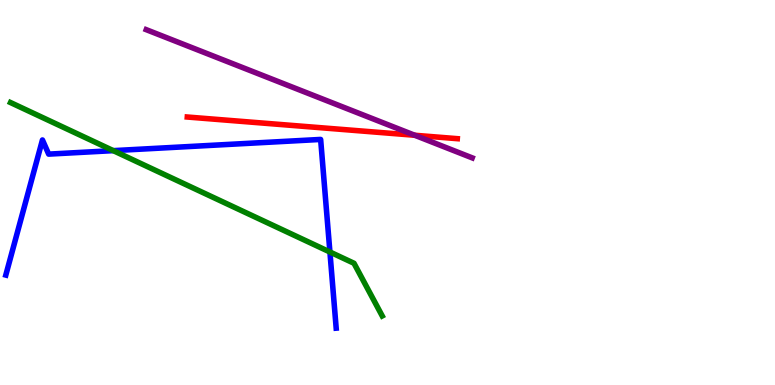[{'lines': ['blue', 'red'], 'intersections': []}, {'lines': ['green', 'red'], 'intersections': []}, {'lines': ['purple', 'red'], 'intersections': [{'x': 5.35, 'y': 6.49}]}, {'lines': ['blue', 'green'], 'intersections': [{'x': 1.46, 'y': 6.09}, {'x': 4.26, 'y': 3.45}]}, {'lines': ['blue', 'purple'], 'intersections': []}, {'lines': ['green', 'purple'], 'intersections': []}]